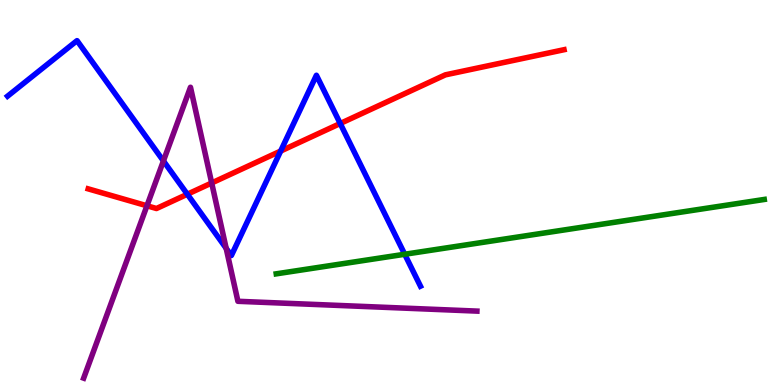[{'lines': ['blue', 'red'], 'intersections': [{'x': 2.42, 'y': 4.95}, {'x': 3.62, 'y': 6.08}, {'x': 4.39, 'y': 6.79}]}, {'lines': ['green', 'red'], 'intersections': []}, {'lines': ['purple', 'red'], 'intersections': [{'x': 1.9, 'y': 4.66}, {'x': 2.73, 'y': 5.25}]}, {'lines': ['blue', 'green'], 'intersections': [{'x': 5.22, 'y': 3.4}]}, {'lines': ['blue', 'purple'], 'intersections': [{'x': 2.11, 'y': 5.82}, {'x': 2.92, 'y': 3.55}]}, {'lines': ['green', 'purple'], 'intersections': []}]